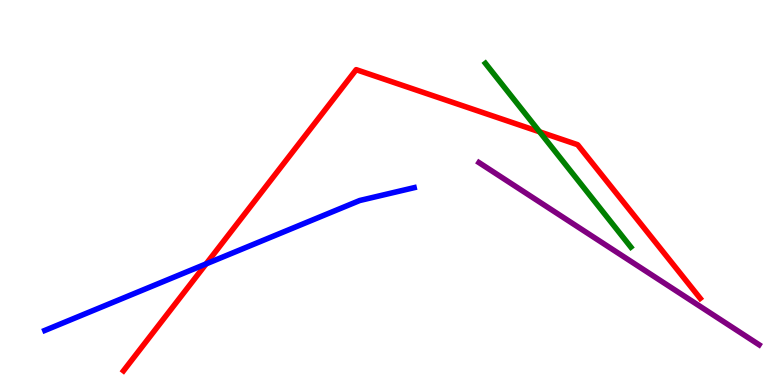[{'lines': ['blue', 'red'], 'intersections': [{'x': 2.66, 'y': 3.15}]}, {'lines': ['green', 'red'], 'intersections': [{'x': 6.96, 'y': 6.58}]}, {'lines': ['purple', 'red'], 'intersections': []}, {'lines': ['blue', 'green'], 'intersections': []}, {'lines': ['blue', 'purple'], 'intersections': []}, {'lines': ['green', 'purple'], 'intersections': []}]